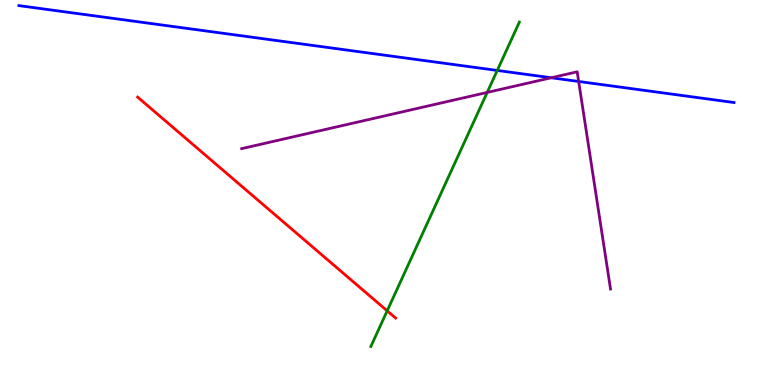[{'lines': ['blue', 'red'], 'intersections': []}, {'lines': ['green', 'red'], 'intersections': [{'x': 5.0, 'y': 1.93}]}, {'lines': ['purple', 'red'], 'intersections': []}, {'lines': ['blue', 'green'], 'intersections': [{'x': 6.42, 'y': 8.17}]}, {'lines': ['blue', 'purple'], 'intersections': [{'x': 7.11, 'y': 7.98}, {'x': 7.47, 'y': 7.88}]}, {'lines': ['green', 'purple'], 'intersections': [{'x': 6.29, 'y': 7.6}]}]